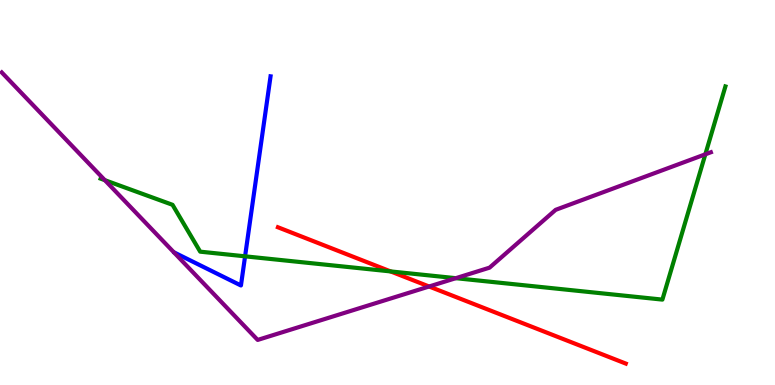[{'lines': ['blue', 'red'], 'intersections': []}, {'lines': ['green', 'red'], 'intersections': [{'x': 5.04, 'y': 2.95}]}, {'lines': ['purple', 'red'], 'intersections': [{'x': 5.54, 'y': 2.56}]}, {'lines': ['blue', 'green'], 'intersections': [{'x': 3.16, 'y': 3.34}]}, {'lines': ['blue', 'purple'], 'intersections': []}, {'lines': ['green', 'purple'], 'intersections': [{'x': 1.35, 'y': 5.32}, {'x': 5.88, 'y': 2.77}, {'x': 9.1, 'y': 5.99}]}]